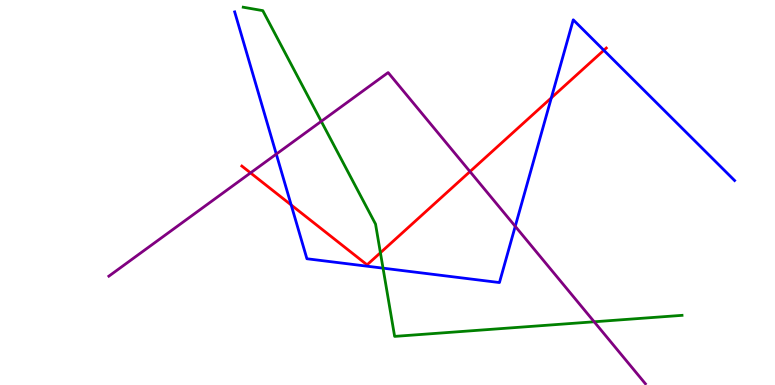[{'lines': ['blue', 'red'], 'intersections': [{'x': 3.76, 'y': 4.68}, {'x': 7.11, 'y': 7.46}, {'x': 7.79, 'y': 8.69}]}, {'lines': ['green', 'red'], 'intersections': [{'x': 4.91, 'y': 3.44}]}, {'lines': ['purple', 'red'], 'intersections': [{'x': 3.23, 'y': 5.51}, {'x': 6.06, 'y': 5.54}]}, {'lines': ['blue', 'green'], 'intersections': [{'x': 4.94, 'y': 3.03}]}, {'lines': ['blue', 'purple'], 'intersections': [{'x': 3.57, 'y': 6.0}, {'x': 6.65, 'y': 4.12}]}, {'lines': ['green', 'purple'], 'intersections': [{'x': 4.15, 'y': 6.85}, {'x': 7.67, 'y': 1.64}]}]